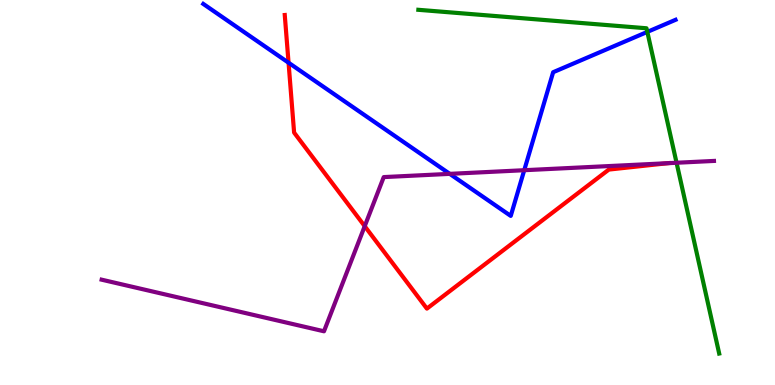[{'lines': ['blue', 'red'], 'intersections': [{'x': 3.72, 'y': 8.37}]}, {'lines': ['green', 'red'], 'intersections': []}, {'lines': ['purple', 'red'], 'intersections': [{'x': 4.71, 'y': 4.12}, {'x': 8.62, 'y': 5.76}]}, {'lines': ['blue', 'green'], 'intersections': [{'x': 8.35, 'y': 9.17}]}, {'lines': ['blue', 'purple'], 'intersections': [{'x': 5.8, 'y': 5.48}, {'x': 6.76, 'y': 5.58}]}, {'lines': ['green', 'purple'], 'intersections': [{'x': 8.73, 'y': 5.77}]}]